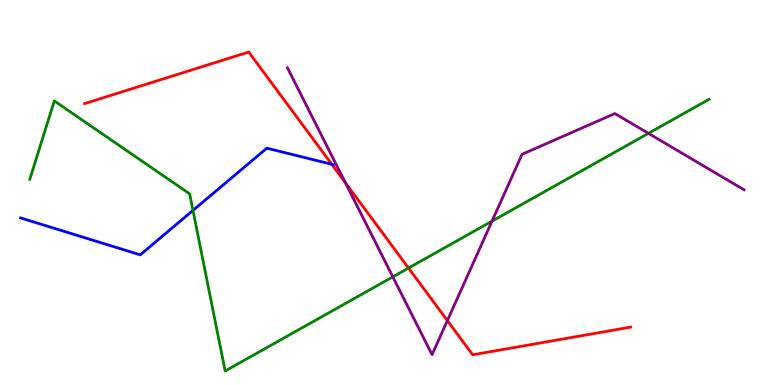[{'lines': ['blue', 'red'], 'intersections': [{'x': 4.28, 'y': 5.73}]}, {'lines': ['green', 'red'], 'intersections': [{'x': 5.27, 'y': 3.04}]}, {'lines': ['purple', 'red'], 'intersections': [{'x': 4.46, 'y': 5.26}, {'x': 5.77, 'y': 1.67}]}, {'lines': ['blue', 'green'], 'intersections': [{'x': 2.49, 'y': 4.53}]}, {'lines': ['blue', 'purple'], 'intersections': []}, {'lines': ['green', 'purple'], 'intersections': [{'x': 5.07, 'y': 2.81}, {'x': 6.35, 'y': 4.26}, {'x': 8.37, 'y': 6.54}]}]